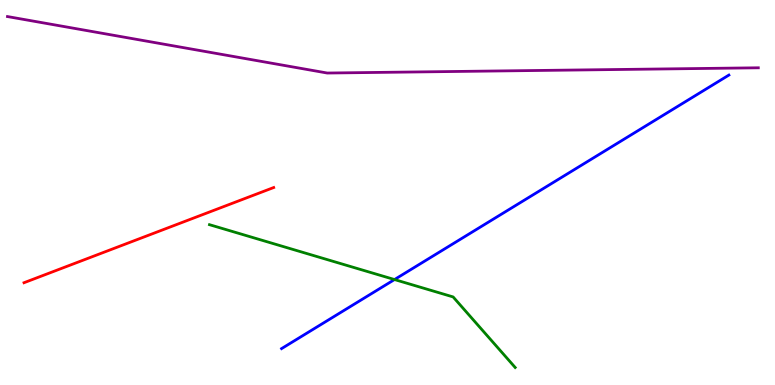[{'lines': ['blue', 'red'], 'intersections': []}, {'lines': ['green', 'red'], 'intersections': []}, {'lines': ['purple', 'red'], 'intersections': []}, {'lines': ['blue', 'green'], 'intersections': [{'x': 5.09, 'y': 2.74}]}, {'lines': ['blue', 'purple'], 'intersections': []}, {'lines': ['green', 'purple'], 'intersections': []}]